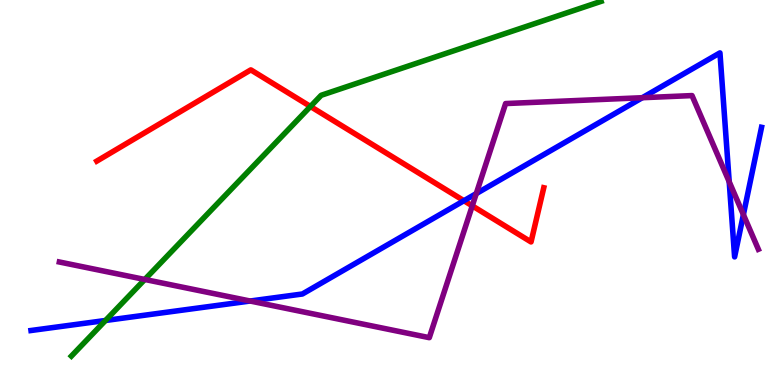[{'lines': ['blue', 'red'], 'intersections': [{'x': 5.99, 'y': 4.79}]}, {'lines': ['green', 'red'], 'intersections': [{'x': 4.01, 'y': 7.23}]}, {'lines': ['purple', 'red'], 'intersections': [{'x': 6.09, 'y': 4.65}]}, {'lines': ['blue', 'green'], 'intersections': [{'x': 1.36, 'y': 1.68}]}, {'lines': ['blue', 'purple'], 'intersections': [{'x': 3.23, 'y': 2.18}, {'x': 6.15, 'y': 4.97}, {'x': 8.29, 'y': 7.46}, {'x': 9.41, 'y': 5.28}, {'x': 9.59, 'y': 4.42}]}, {'lines': ['green', 'purple'], 'intersections': [{'x': 1.87, 'y': 2.74}]}]